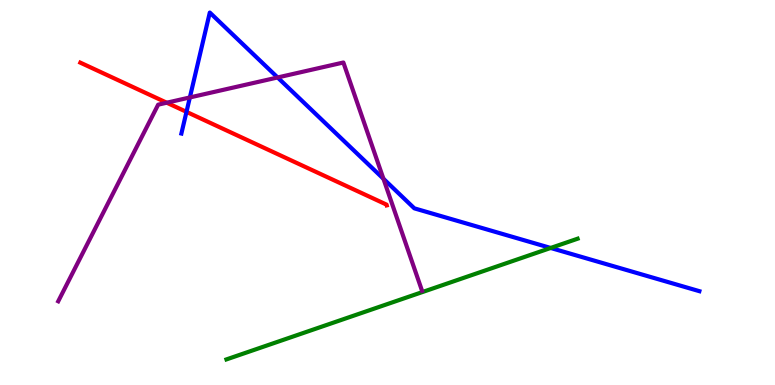[{'lines': ['blue', 'red'], 'intersections': [{'x': 2.41, 'y': 7.09}]}, {'lines': ['green', 'red'], 'intersections': []}, {'lines': ['purple', 'red'], 'intersections': [{'x': 2.15, 'y': 7.33}]}, {'lines': ['blue', 'green'], 'intersections': [{'x': 7.11, 'y': 3.56}]}, {'lines': ['blue', 'purple'], 'intersections': [{'x': 2.45, 'y': 7.47}, {'x': 3.58, 'y': 7.99}, {'x': 4.95, 'y': 5.36}]}, {'lines': ['green', 'purple'], 'intersections': []}]